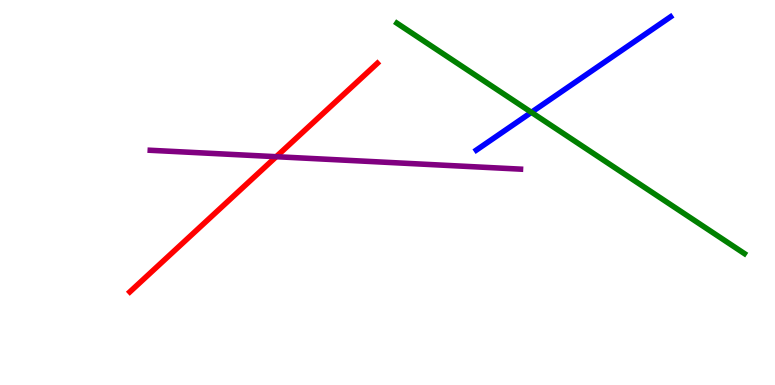[{'lines': ['blue', 'red'], 'intersections': []}, {'lines': ['green', 'red'], 'intersections': []}, {'lines': ['purple', 'red'], 'intersections': [{'x': 3.56, 'y': 5.93}]}, {'lines': ['blue', 'green'], 'intersections': [{'x': 6.86, 'y': 7.08}]}, {'lines': ['blue', 'purple'], 'intersections': []}, {'lines': ['green', 'purple'], 'intersections': []}]